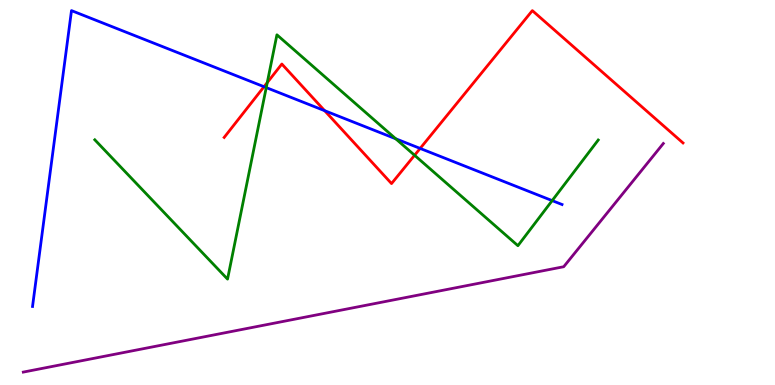[{'lines': ['blue', 'red'], 'intersections': [{'x': 3.41, 'y': 7.75}, {'x': 4.19, 'y': 7.13}, {'x': 5.42, 'y': 6.14}]}, {'lines': ['green', 'red'], 'intersections': [{'x': 3.45, 'y': 7.85}, {'x': 5.35, 'y': 5.97}]}, {'lines': ['purple', 'red'], 'intersections': []}, {'lines': ['blue', 'green'], 'intersections': [{'x': 3.44, 'y': 7.72}, {'x': 5.11, 'y': 6.4}, {'x': 7.12, 'y': 4.79}]}, {'lines': ['blue', 'purple'], 'intersections': []}, {'lines': ['green', 'purple'], 'intersections': []}]